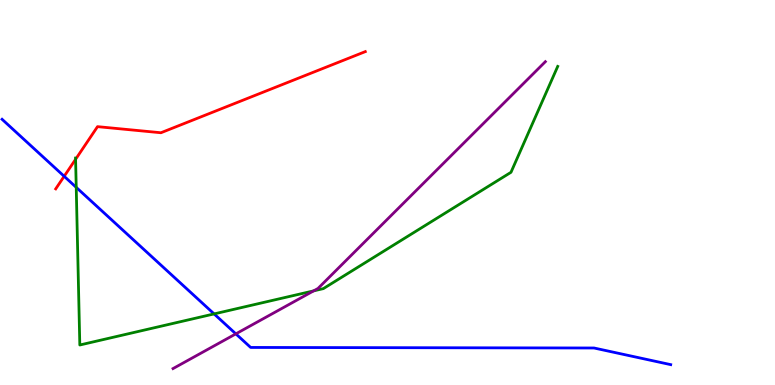[{'lines': ['blue', 'red'], 'intersections': [{'x': 0.828, 'y': 5.42}]}, {'lines': ['green', 'red'], 'intersections': [{'x': 0.975, 'y': 5.86}]}, {'lines': ['purple', 'red'], 'intersections': []}, {'lines': ['blue', 'green'], 'intersections': [{'x': 0.984, 'y': 5.13}, {'x': 2.76, 'y': 1.85}]}, {'lines': ['blue', 'purple'], 'intersections': [{'x': 3.04, 'y': 1.33}]}, {'lines': ['green', 'purple'], 'intersections': [{'x': 4.05, 'y': 2.44}]}]